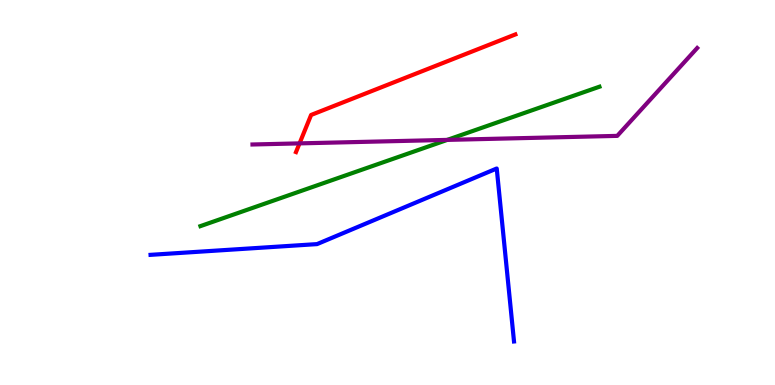[{'lines': ['blue', 'red'], 'intersections': []}, {'lines': ['green', 'red'], 'intersections': []}, {'lines': ['purple', 'red'], 'intersections': [{'x': 3.87, 'y': 6.28}]}, {'lines': ['blue', 'green'], 'intersections': []}, {'lines': ['blue', 'purple'], 'intersections': []}, {'lines': ['green', 'purple'], 'intersections': [{'x': 5.77, 'y': 6.37}]}]